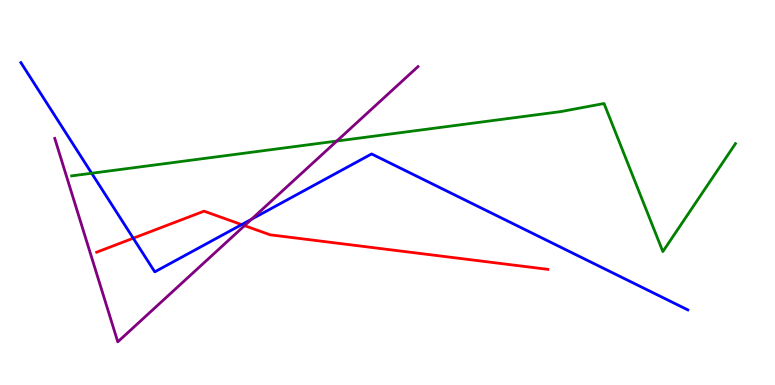[{'lines': ['blue', 'red'], 'intersections': [{'x': 1.72, 'y': 3.81}, {'x': 3.12, 'y': 4.17}]}, {'lines': ['green', 'red'], 'intersections': []}, {'lines': ['purple', 'red'], 'intersections': [{'x': 3.16, 'y': 4.14}]}, {'lines': ['blue', 'green'], 'intersections': [{'x': 1.18, 'y': 5.5}]}, {'lines': ['blue', 'purple'], 'intersections': [{'x': 3.25, 'y': 4.3}]}, {'lines': ['green', 'purple'], 'intersections': [{'x': 4.35, 'y': 6.34}]}]